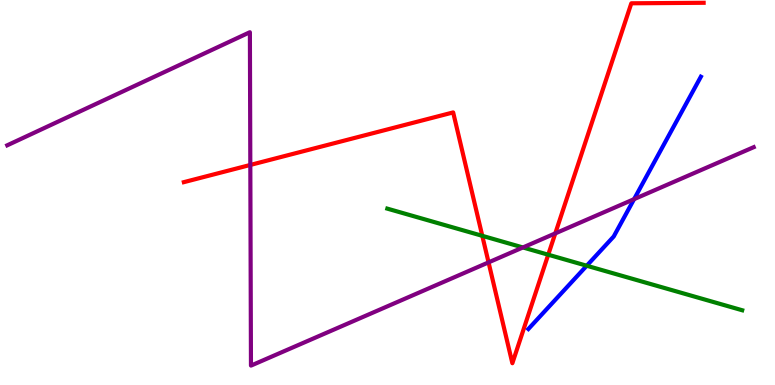[{'lines': ['blue', 'red'], 'intersections': []}, {'lines': ['green', 'red'], 'intersections': [{'x': 6.22, 'y': 3.87}, {'x': 7.07, 'y': 3.38}]}, {'lines': ['purple', 'red'], 'intersections': [{'x': 3.23, 'y': 5.72}, {'x': 6.3, 'y': 3.18}, {'x': 7.16, 'y': 3.94}]}, {'lines': ['blue', 'green'], 'intersections': [{'x': 7.57, 'y': 3.1}]}, {'lines': ['blue', 'purple'], 'intersections': [{'x': 8.18, 'y': 4.83}]}, {'lines': ['green', 'purple'], 'intersections': [{'x': 6.75, 'y': 3.57}]}]